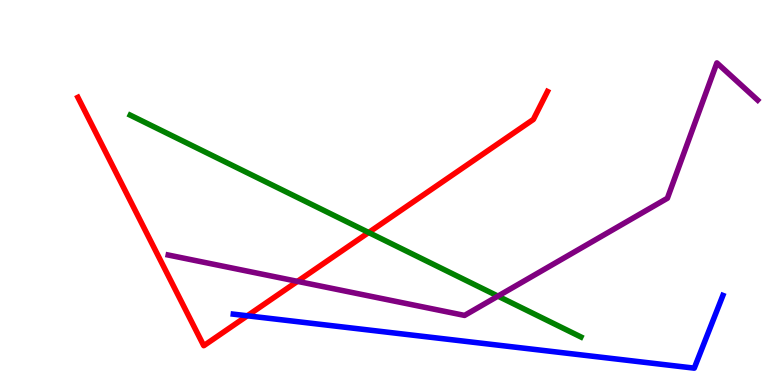[{'lines': ['blue', 'red'], 'intersections': [{'x': 3.19, 'y': 1.8}]}, {'lines': ['green', 'red'], 'intersections': [{'x': 4.76, 'y': 3.96}]}, {'lines': ['purple', 'red'], 'intersections': [{'x': 3.84, 'y': 2.69}]}, {'lines': ['blue', 'green'], 'intersections': []}, {'lines': ['blue', 'purple'], 'intersections': []}, {'lines': ['green', 'purple'], 'intersections': [{'x': 6.42, 'y': 2.31}]}]